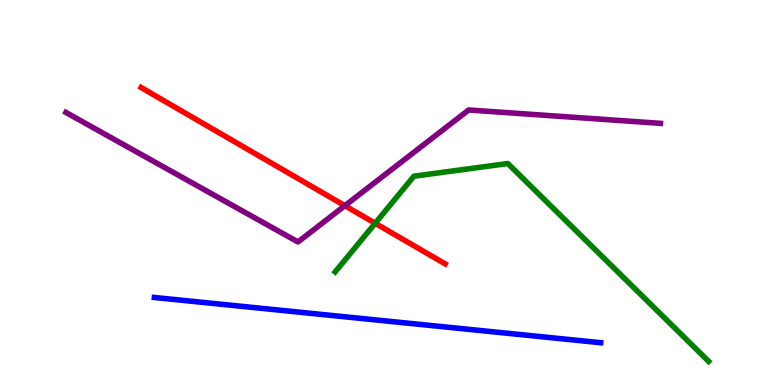[{'lines': ['blue', 'red'], 'intersections': []}, {'lines': ['green', 'red'], 'intersections': [{'x': 4.84, 'y': 4.2}]}, {'lines': ['purple', 'red'], 'intersections': [{'x': 4.45, 'y': 4.66}]}, {'lines': ['blue', 'green'], 'intersections': []}, {'lines': ['blue', 'purple'], 'intersections': []}, {'lines': ['green', 'purple'], 'intersections': []}]